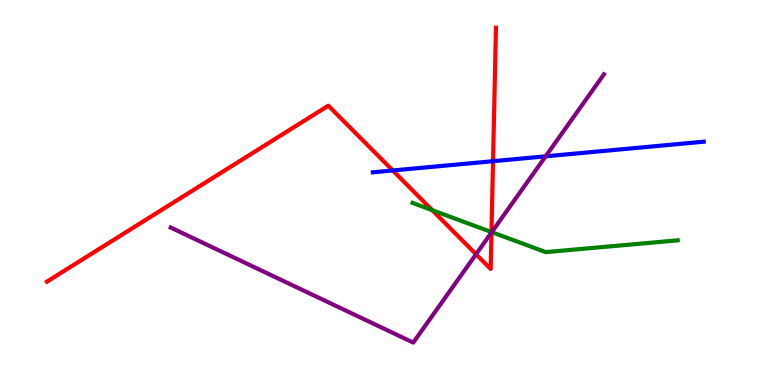[{'lines': ['blue', 'red'], 'intersections': [{'x': 5.07, 'y': 5.57}, {'x': 6.36, 'y': 5.81}]}, {'lines': ['green', 'red'], 'intersections': [{'x': 5.58, 'y': 4.54}, {'x': 6.34, 'y': 3.97}]}, {'lines': ['purple', 'red'], 'intersections': [{'x': 6.14, 'y': 3.4}, {'x': 6.34, 'y': 3.96}]}, {'lines': ['blue', 'green'], 'intersections': []}, {'lines': ['blue', 'purple'], 'intersections': [{'x': 7.04, 'y': 5.94}]}, {'lines': ['green', 'purple'], 'intersections': [{'x': 6.35, 'y': 3.97}]}]